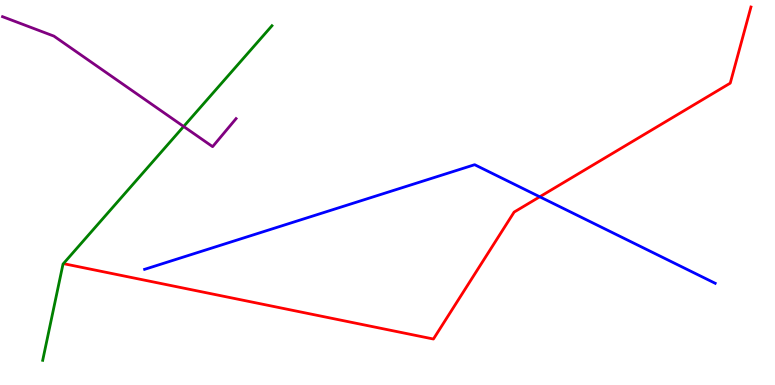[{'lines': ['blue', 'red'], 'intersections': [{'x': 6.96, 'y': 4.89}]}, {'lines': ['green', 'red'], 'intersections': []}, {'lines': ['purple', 'red'], 'intersections': []}, {'lines': ['blue', 'green'], 'intersections': []}, {'lines': ['blue', 'purple'], 'intersections': []}, {'lines': ['green', 'purple'], 'intersections': [{'x': 2.37, 'y': 6.71}]}]